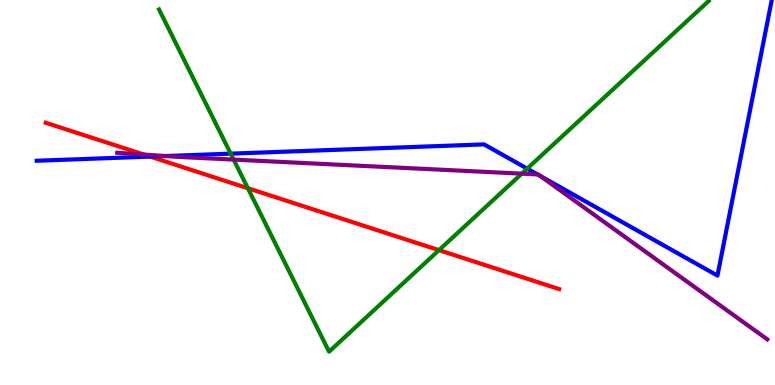[{'lines': ['blue', 'red'], 'intersections': [{'x': 1.94, 'y': 5.93}]}, {'lines': ['green', 'red'], 'intersections': [{'x': 3.2, 'y': 5.11}, {'x': 5.66, 'y': 3.5}]}, {'lines': ['purple', 'red'], 'intersections': [{'x': 1.86, 'y': 5.98}]}, {'lines': ['blue', 'green'], 'intersections': [{'x': 2.98, 'y': 6.01}, {'x': 6.8, 'y': 5.62}]}, {'lines': ['blue', 'purple'], 'intersections': [{'x': 2.14, 'y': 5.95}, {'x': 6.94, 'y': 5.47}, {'x': 6.97, 'y': 5.43}]}, {'lines': ['green', 'purple'], 'intersections': [{'x': 3.01, 'y': 5.85}, {'x': 6.73, 'y': 5.49}]}]